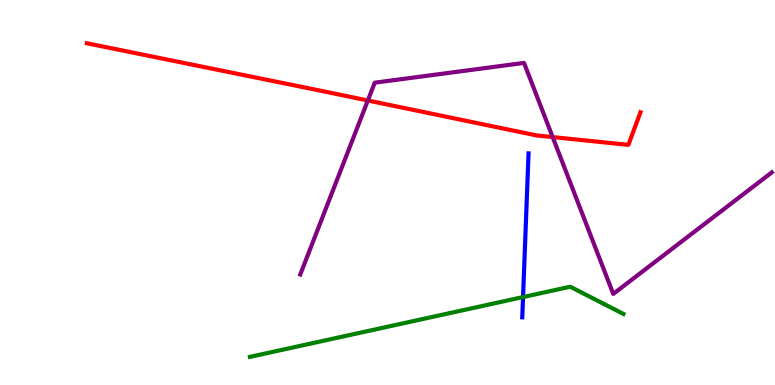[{'lines': ['blue', 'red'], 'intersections': []}, {'lines': ['green', 'red'], 'intersections': []}, {'lines': ['purple', 'red'], 'intersections': [{'x': 4.75, 'y': 7.39}, {'x': 7.13, 'y': 6.44}]}, {'lines': ['blue', 'green'], 'intersections': [{'x': 6.75, 'y': 2.28}]}, {'lines': ['blue', 'purple'], 'intersections': []}, {'lines': ['green', 'purple'], 'intersections': []}]